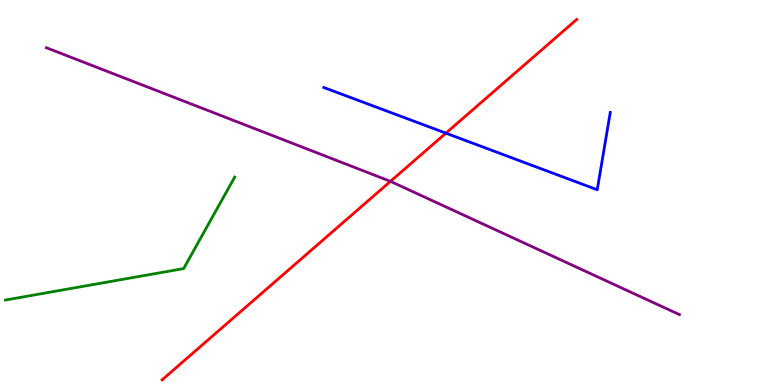[{'lines': ['blue', 'red'], 'intersections': [{'x': 5.75, 'y': 6.54}]}, {'lines': ['green', 'red'], 'intersections': []}, {'lines': ['purple', 'red'], 'intersections': [{'x': 5.04, 'y': 5.29}]}, {'lines': ['blue', 'green'], 'intersections': []}, {'lines': ['blue', 'purple'], 'intersections': []}, {'lines': ['green', 'purple'], 'intersections': []}]